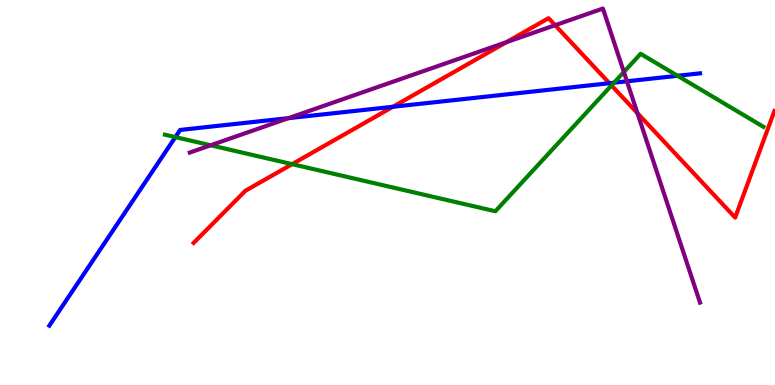[{'lines': ['blue', 'red'], 'intersections': [{'x': 5.07, 'y': 7.23}, {'x': 7.86, 'y': 7.84}]}, {'lines': ['green', 'red'], 'intersections': [{'x': 3.77, 'y': 5.74}, {'x': 7.89, 'y': 7.78}]}, {'lines': ['purple', 'red'], 'intersections': [{'x': 6.53, 'y': 8.9}, {'x': 7.16, 'y': 9.35}, {'x': 8.23, 'y': 7.06}]}, {'lines': ['blue', 'green'], 'intersections': [{'x': 2.26, 'y': 6.44}, {'x': 7.92, 'y': 7.85}, {'x': 8.74, 'y': 8.03}]}, {'lines': ['blue', 'purple'], 'intersections': [{'x': 3.72, 'y': 6.93}, {'x': 8.09, 'y': 7.89}]}, {'lines': ['green', 'purple'], 'intersections': [{'x': 2.72, 'y': 6.23}, {'x': 8.05, 'y': 8.13}]}]